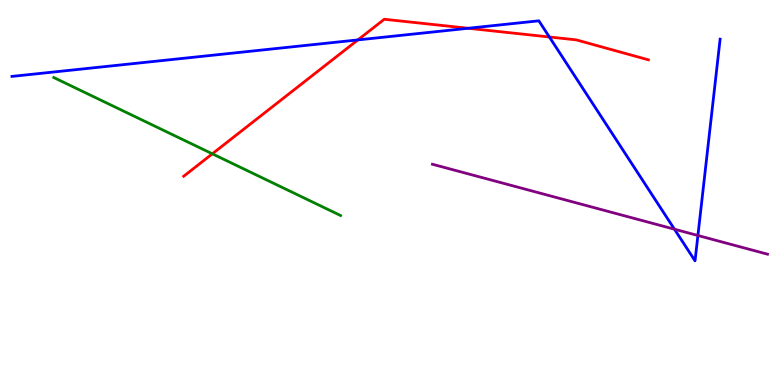[{'lines': ['blue', 'red'], 'intersections': [{'x': 4.62, 'y': 8.96}, {'x': 6.04, 'y': 9.27}, {'x': 7.09, 'y': 9.04}]}, {'lines': ['green', 'red'], 'intersections': [{'x': 2.74, 'y': 6.0}]}, {'lines': ['purple', 'red'], 'intersections': []}, {'lines': ['blue', 'green'], 'intersections': []}, {'lines': ['blue', 'purple'], 'intersections': [{'x': 8.7, 'y': 4.05}, {'x': 9.01, 'y': 3.88}]}, {'lines': ['green', 'purple'], 'intersections': []}]